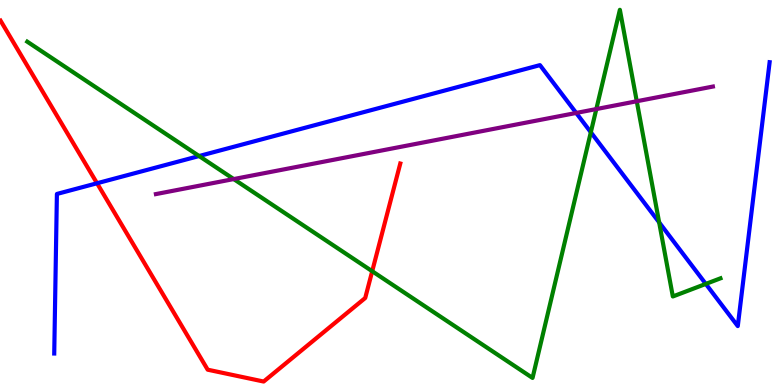[{'lines': ['blue', 'red'], 'intersections': [{'x': 1.25, 'y': 5.24}]}, {'lines': ['green', 'red'], 'intersections': [{'x': 4.8, 'y': 2.96}]}, {'lines': ['purple', 'red'], 'intersections': []}, {'lines': ['blue', 'green'], 'intersections': [{'x': 2.57, 'y': 5.95}, {'x': 7.62, 'y': 6.57}, {'x': 8.51, 'y': 4.22}, {'x': 9.11, 'y': 2.63}]}, {'lines': ['blue', 'purple'], 'intersections': [{'x': 7.43, 'y': 7.07}]}, {'lines': ['green', 'purple'], 'intersections': [{'x': 3.02, 'y': 5.35}, {'x': 7.69, 'y': 7.17}, {'x': 8.22, 'y': 7.37}]}]